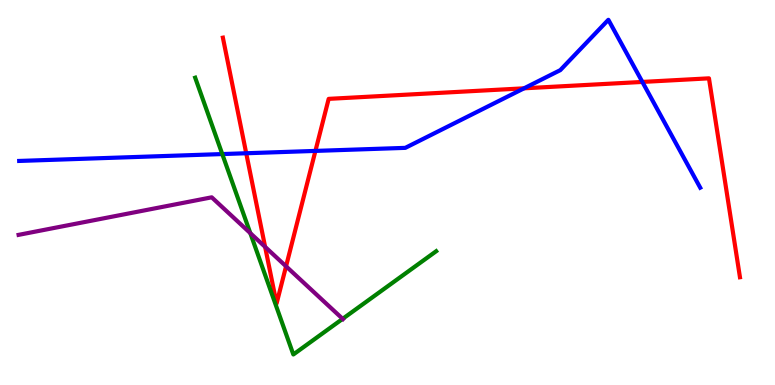[{'lines': ['blue', 'red'], 'intersections': [{'x': 3.18, 'y': 6.02}, {'x': 4.07, 'y': 6.08}, {'x': 6.76, 'y': 7.71}, {'x': 8.29, 'y': 7.87}]}, {'lines': ['green', 'red'], 'intersections': []}, {'lines': ['purple', 'red'], 'intersections': [{'x': 3.42, 'y': 3.59}, {'x': 3.69, 'y': 3.08}]}, {'lines': ['blue', 'green'], 'intersections': [{'x': 2.87, 'y': 6.0}]}, {'lines': ['blue', 'purple'], 'intersections': []}, {'lines': ['green', 'purple'], 'intersections': [{'x': 3.23, 'y': 3.94}, {'x': 4.42, 'y': 1.72}]}]